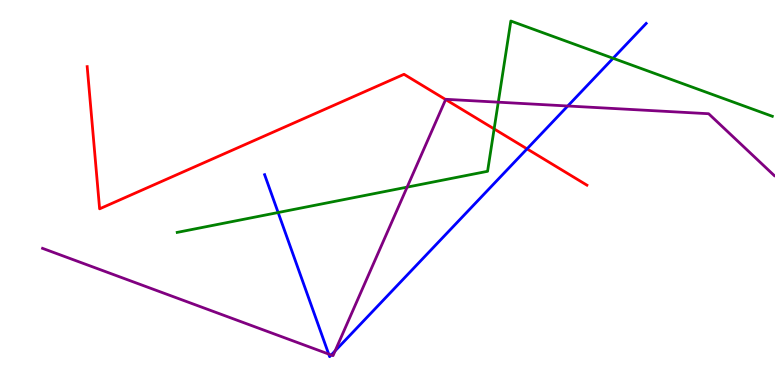[{'lines': ['blue', 'red'], 'intersections': [{'x': 6.8, 'y': 6.13}]}, {'lines': ['green', 'red'], 'intersections': [{'x': 6.38, 'y': 6.65}]}, {'lines': ['purple', 'red'], 'intersections': [{'x': 5.75, 'y': 7.41}]}, {'lines': ['blue', 'green'], 'intersections': [{'x': 3.59, 'y': 4.48}, {'x': 7.91, 'y': 8.49}]}, {'lines': ['blue', 'purple'], 'intersections': [{'x': 4.24, 'y': 0.804}, {'x': 4.27, 'y': 0.779}, {'x': 4.32, 'y': 0.887}, {'x': 7.33, 'y': 7.25}]}, {'lines': ['green', 'purple'], 'intersections': [{'x': 5.25, 'y': 5.14}, {'x': 6.43, 'y': 7.35}]}]